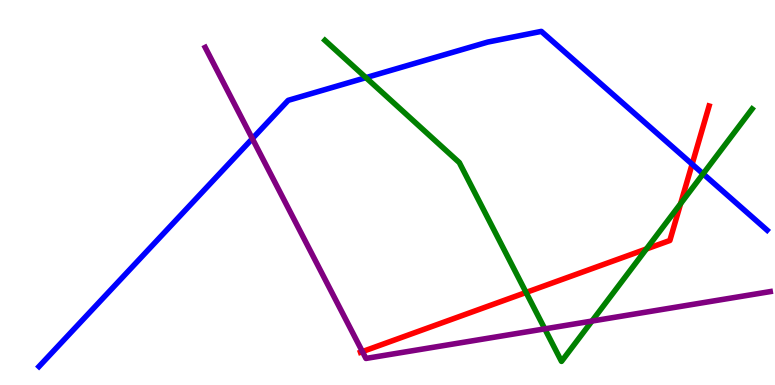[{'lines': ['blue', 'red'], 'intersections': [{'x': 8.93, 'y': 5.74}]}, {'lines': ['green', 'red'], 'intersections': [{'x': 6.79, 'y': 2.4}, {'x': 8.34, 'y': 3.53}, {'x': 8.78, 'y': 4.71}]}, {'lines': ['purple', 'red'], 'intersections': [{'x': 4.68, 'y': 0.868}]}, {'lines': ['blue', 'green'], 'intersections': [{'x': 4.72, 'y': 7.98}, {'x': 9.07, 'y': 5.48}]}, {'lines': ['blue', 'purple'], 'intersections': [{'x': 3.26, 'y': 6.4}]}, {'lines': ['green', 'purple'], 'intersections': [{'x': 7.03, 'y': 1.46}, {'x': 7.64, 'y': 1.66}]}]